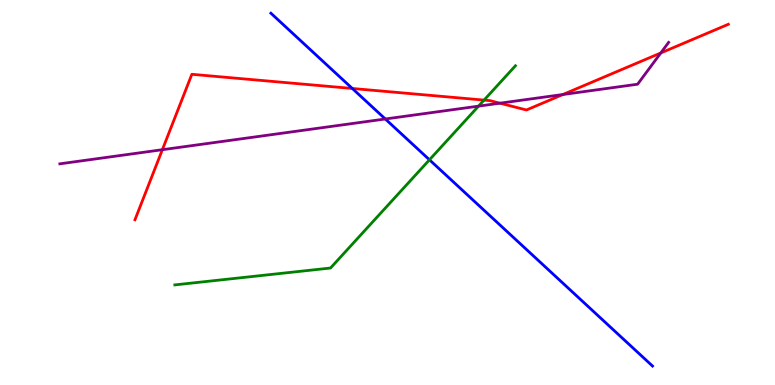[{'lines': ['blue', 'red'], 'intersections': [{'x': 4.55, 'y': 7.7}]}, {'lines': ['green', 'red'], 'intersections': [{'x': 6.25, 'y': 7.4}]}, {'lines': ['purple', 'red'], 'intersections': [{'x': 2.1, 'y': 6.11}, {'x': 6.45, 'y': 7.32}, {'x': 7.26, 'y': 7.55}, {'x': 8.53, 'y': 8.62}]}, {'lines': ['blue', 'green'], 'intersections': [{'x': 5.54, 'y': 5.85}]}, {'lines': ['blue', 'purple'], 'intersections': [{'x': 4.97, 'y': 6.91}]}, {'lines': ['green', 'purple'], 'intersections': [{'x': 6.17, 'y': 7.24}]}]